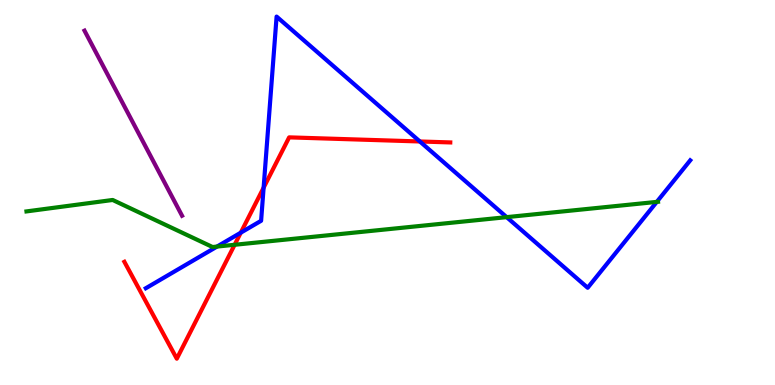[{'lines': ['blue', 'red'], 'intersections': [{'x': 3.11, 'y': 3.96}, {'x': 3.4, 'y': 5.13}, {'x': 5.42, 'y': 6.33}]}, {'lines': ['green', 'red'], 'intersections': [{'x': 3.03, 'y': 3.64}]}, {'lines': ['purple', 'red'], 'intersections': []}, {'lines': ['blue', 'green'], 'intersections': [{'x': 2.8, 'y': 3.6}, {'x': 6.54, 'y': 4.36}, {'x': 8.47, 'y': 4.76}]}, {'lines': ['blue', 'purple'], 'intersections': []}, {'lines': ['green', 'purple'], 'intersections': []}]